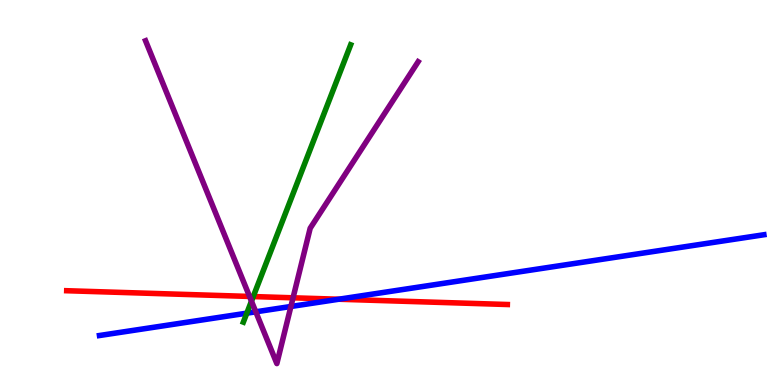[{'lines': ['blue', 'red'], 'intersections': [{'x': 4.37, 'y': 2.23}]}, {'lines': ['green', 'red'], 'intersections': [{'x': 3.27, 'y': 2.3}]}, {'lines': ['purple', 'red'], 'intersections': [{'x': 3.22, 'y': 2.3}, {'x': 3.78, 'y': 2.26}]}, {'lines': ['blue', 'green'], 'intersections': [{'x': 3.18, 'y': 1.87}]}, {'lines': ['blue', 'purple'], 'intersections': [{'x': 3.3, 'y': 1.9}, {'x': 3.75, 'y': 2.04}]}, {'lines': ['green', 'purple'], 'intersections': [{'x': 3.24, 'y': 2.18}]}]